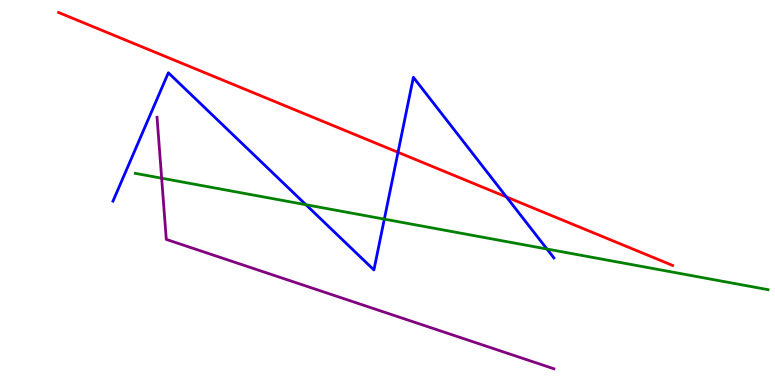[{'lines': ['blue', 'red'], 'intersections': [{'x': 5.14, 'y': 6.04}, {'x': 6.54, 'y': 4.88}]}, {'lines': ['green', 'red'], 'intersections': []}, {'lines': ['purple', 'red'], 'intersections': []}, {'lines': ['blue', 'green'], 'intersections': [{'x': 3.95, 'y': 4.68}, {'x': 4.96, 'y': 4.31}, {'x': 7.06, 'y': 3.53}]}, {'lines': ['blue', 'purple'], 'intersections': []}, {'lines': ['green', 'purple'], 'intersections': [{'x': 2.09, 'y': 5.37}]}]